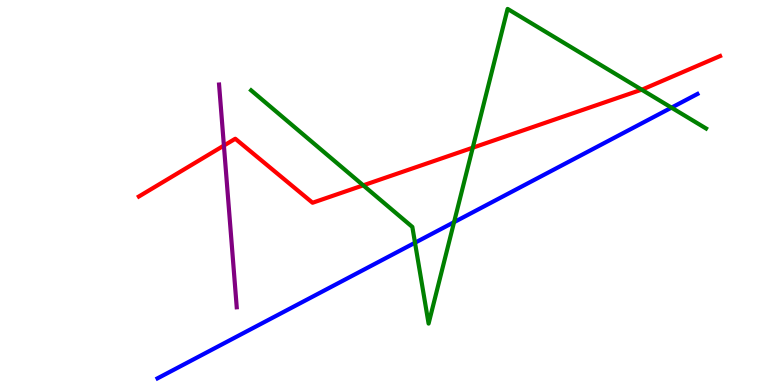[{'lines': ['blue', 'red'], 'intersections': []}, {'lines': ['green', 'red'], 'intersections': [{'x': 4.69, 'y': 5.19}, {'x': 6.1, 'y': 6.16}, {'x': 8.28, 'y': 7.67}]}, {'lines': ['purple', 'red'], 'intersections': [{'x': 2.89, 'y': 6.22}]}, {'lines': ['blue', 'green'], 'intersections': [{'x': 5.35, 'y': 3.7}, {'x': 5.86, 'y': 4.23}, {'x': 8.66, 'y': 7.2}]}, {'lines': ['blue', 'purple'], 'intersections': []}, {'lines': ['green', 'purple'], 'intersections': []}]